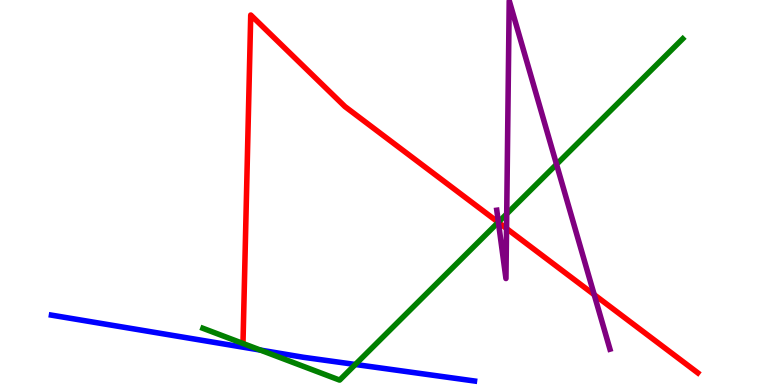[{'lines': ['blue', 'red'], 'intersections': []}, {'lines': ['green', 'red'], 'intersections': [{'x': 3.14, 'y': 1.08}, {'x': 6.43, 'y': 4.23}]}, {'lines': ['purple', 'red'], 'intersections': [{'x': 6.43, 'y': 4.22}, {'x': 6.54, 'y': 4.06}, {'x': 7.67, 'y': 2.35}]}, {'lines': ['blue', 'green'], 'intersections': [{'x': 3.36, 'y': 0.907}, {'x': 4.58, 'y': 0.533}]}, {'lines': ['blue', 'purple'], 'intersections': []}, {'lines': ['green', 'purple'], 'intersections': [{'x': 6.43, 'y': 4.23}, {'x': 6.54, 'y': 4.44}, {'x': 7.18, 'y': 5.73}]}]